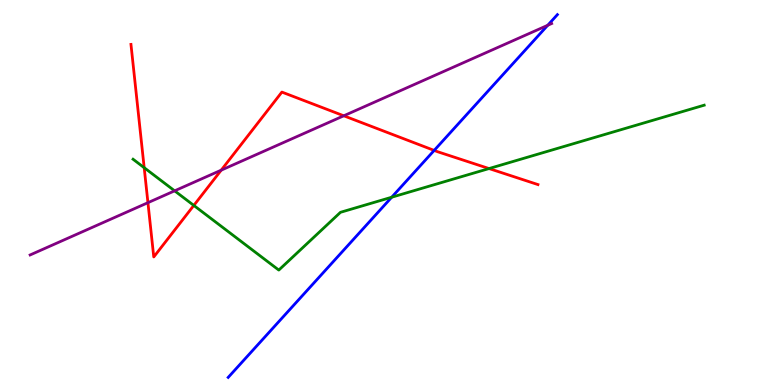[{'lines': ['blue', 'red'], 'intersections': [{'x': 5.6, 'y': 6.09}]}, {'lines': ['green', 'red'], 'intersections': [{'x': 1.86, 'y': 5.64}, {'x': 2.5, 'y': 4.66}, {'x': 6.31, 'y': 5.62}]}, {'lines': ['purple', 'red'], 'intersections': [{'x': 1.91, 'y': 4.74}, {'x': 2.85, 'y': 5.58}, {'x': 4.44, 'y': 6.99}]}, {'lines': ['blue', 'green'], 'intersections': [{'x': 5.05, 'y': 4.88}]}, {'lines': ['blue', 'purple'], 'intersections': [{'x': 7.07, 'y': 9.34}]}, {'lines': ['green', 'purple'], 'intersections': [{'x': 2.25, 'y': 5.04}]}]